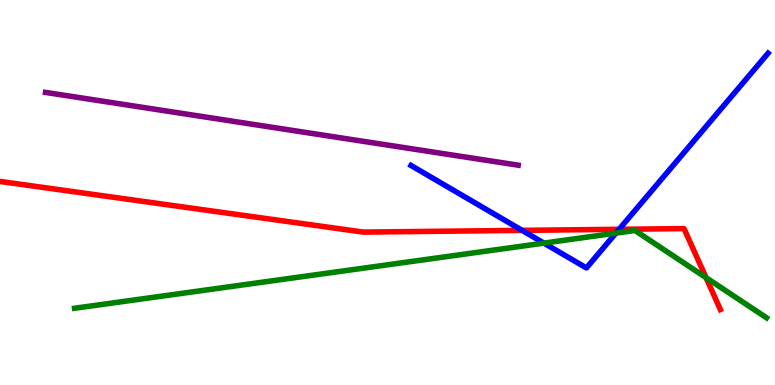[{'lines': ['blue', 'red'], 'intersections': [{'x': 6.74, 'y': 4.02}, {'x': 7.99, 'y': 4.04}]}, {'lines': ['green', 'red'], 'intersections': [{'x': 9.11, 'y': 2.79}]}, {'lines': ['purple', 'red'], 'intersections': []}, {'lines': ['blue', 'green'], 'intersections': [{'x': 7.02, 'y': 3.69}, {'x': 7.95, 'y': 3.94}]}, {'lines': ['blue', 'purple'], 'intersections': []}, {'lines': ['green', 'purple'], 'intersections': []}]